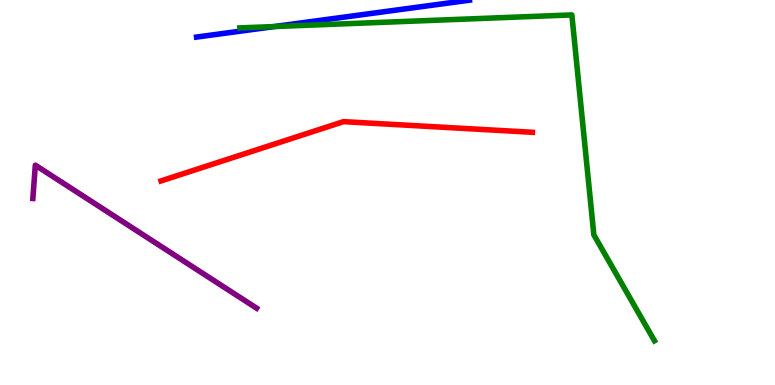[{'lines': ['blue', 'red'], 'intersections': []}, {'lines': ['green', 'red'], 'intersections': []}, {'lines': ['purple', 'red'], 'intersections': []}, {'lines': ['blue', 'green'], 'intersections': [{'x': 3.54, 'y': 9.31}]}, {'lines': ['blue', 'purple'], 'intersections': []}, {'lines': ['green', 'purple'], 'intersections': []}]